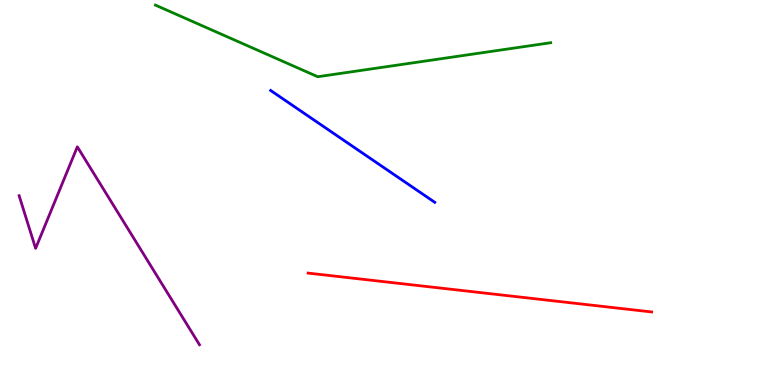[{'lines': ['blue', 'red'], 'intersections': []}, {'lines': ['green', 'red'], 'intersections': []}, {'lines': ['purple', 'red'], 'intersections': []}, {'lines': ['blue', 'green'], 'intersections': []}, {'lines': ['blue', 'purple'], 'intersections': []}, {'lines': ['green', 'purple'], 'intersections': []}]